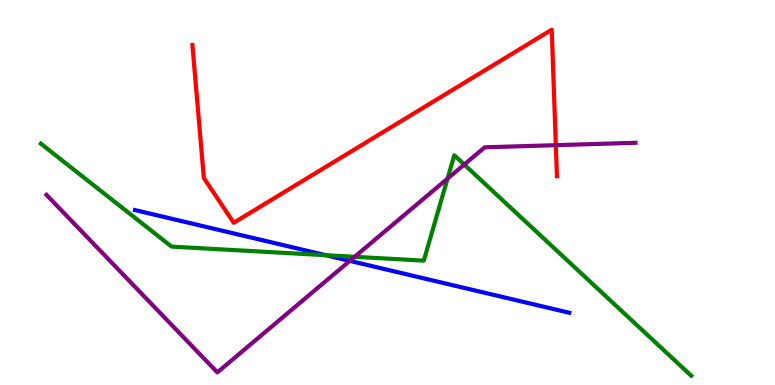[{'lines': ['blue', 'red'], 'intersections': []}, {'lines': ['green', 'red'], 'intersections': []}, {'lines': ['purple', 'red'], 'intersections': [{'x': 7.17, 'y': 6.23}]}, {'lines': ['blue', 'green'], 'intersections': [{'x': 4.2, 'y': 3.37}]}, {'lines': ['blue', 'purple'], 'intersections': [{'x': 4.51, 'y': 3.22}]}, {'lines': ['green', 'purple'], 'intersections': [{'x': 4.58, 'y': 3.33}, {'x': 5.77, 'y': 5.36}, {'x': 5.99, 'y': 5.73}]}]